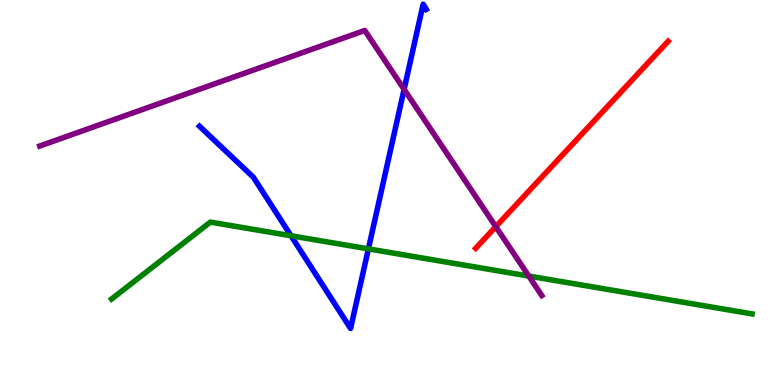[{'lines': ['blue', 'red'], 'intersections': []}, {'lines': ['green', 'red'], 'intersections': []}, {'lines': ['purple', 'red'], 'intersections': [{'x': 6.4, 'y': 4.11}]}, {'lines': ['blue', 'green'], 'intersections': [{'x': 3.75, 'y': 3.88}, {'x': 4.75, 'y': 3.54}]}, {'lines': ['blue', 'purple'], 'intersections': [{'x': 5.21, 'y': 7.68}]}, {'lines': ['green', 'purple'], 'intersections': [{'x': 6.82, 'y': 2.83}]}]